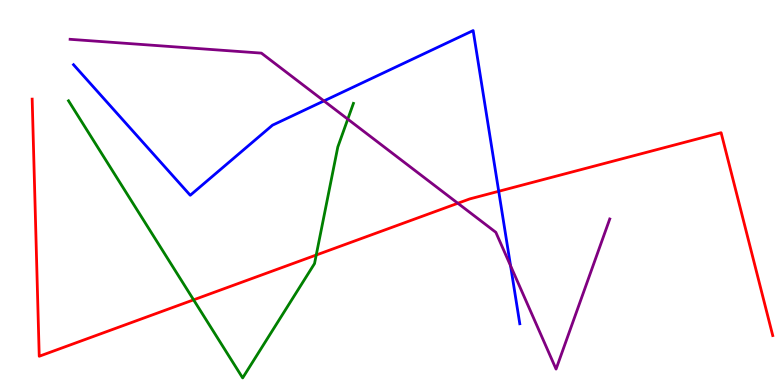[{'lines': ['blue', 'red'], 'intersections': [{'x': 6.44, 'y': 5.03}]}, {'lines': ['green', 'red'], 'intersections': [{'x': 2.5, 'y': 2.21}, {'x': 4.08, 'y': 3.38}]}, {'lines': ['purple', 'red'], 'intersections': [{'x': 5.91, 'y': 4.72}]}, {'lines': ['blue', 'green'], 'intersections': []}, {'lines': ['blue', 'purple'], 'intersections': [{'x': 4.18, 'y': 7.38}, {'x': 6.59, 'y': 3.1}]}, {'lines': ['green', 'purple'], 'intersections': [{'x': 4.49, 'y': 6.91}]}]